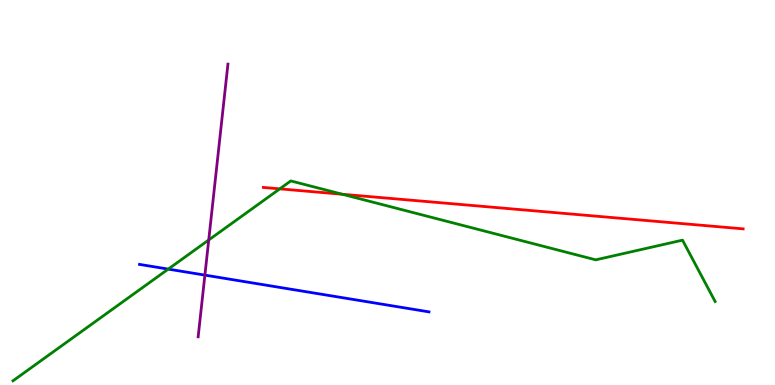[{'lines': ['blue', 'red'], 'intersections': []}, {'lines': ['green', 'red'], 'intersections': [{'x': 3.61, 'y': 5.09}, {'x': 4.42, 'y': 4.95}]}, {'lines': ['purple', 'red'], 'intersections': []}, {'lines': ['blue', 'green'], 'intersections': [{'x': 2.17, 'y': 3.01}]}, {'lines': ['blue', 'purple'], 'intersections': [{'x': 2.64, 'y': 2.85}]}, {'lines': ['green', 'purple'], 'intersections': [{'x': 2.69, 'y': 3.77}]}]